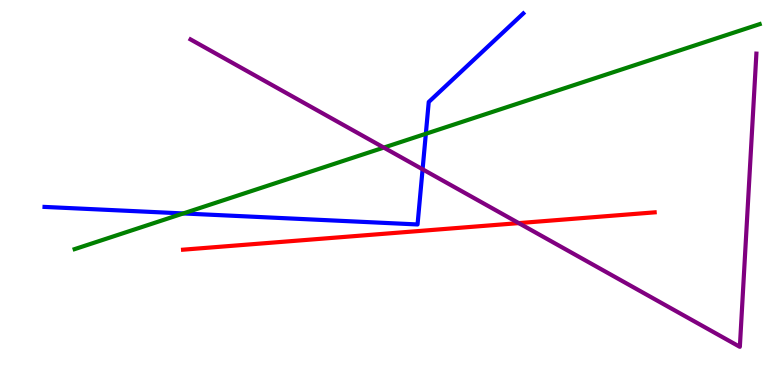[{'lines': ['blue', 'red'], 'intersections': []}, {'lines': ['green', 'red'], 'intersections': []}, {'lines': ['purple', 'red'], 'intersections': [{'x': 6.69, 'y': 4.2}]}, {'lines': ['blue', 'green'], 'intersections': [{'x': 2.36, 'y': 4.46}, {'x': 5.49, 'y': 6.53}]}, {'lines': ['blue', 'purple'], 'intersections': [{'x': 5.45, 'y': 5.6}]}, {'lines': ['green', 'purple'], 'intersections': [{'x': 4.95, 'y': 6.17}]}]